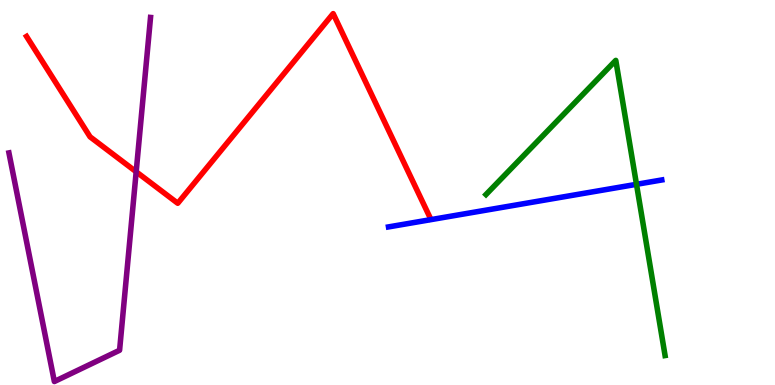[{'lines': ['blue', 'red'], 'intersections': []}, {'lines': ['green', 'red'], 'intersections': []}, {'lines': ['purple', 'red'], 'intersections': [{'x': 1.76, 'y': 5.54}]}, {'lines': ['blue', 'green'], 'intersections': [{'x': 8.21, 'y': 5.21}]}, {'lines': ['blue', 'purple'], 'intersections': []}, {'lines': ['green', 'purple'], 'intersections': []}]